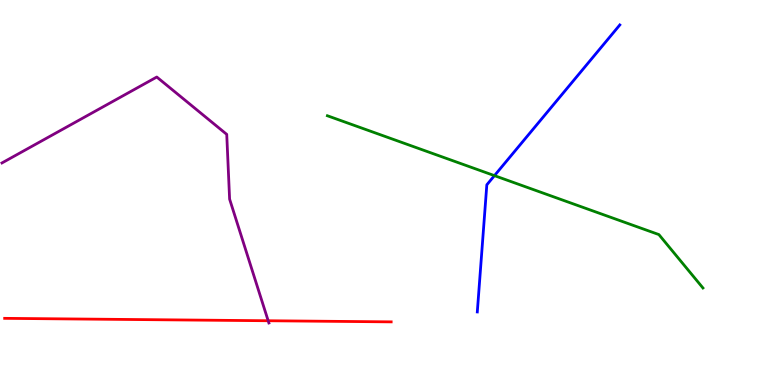[{'lines': ['blue', 'red'], 'intersections': []}, {'lines': ['green', 'red'], 'intersections': []}, {'lines': ['purple', 'red'], 'intersections': [{'x': 3.46, 'y': 1.67}]}, {'lines': ['blue', 'green'], 'intersections': [{'x': 6.38, 'y': 5.44}]}, {'lines': ['blue', 'purple'], 'intersections': []}, {'lines': ['green', 'purple'], 'intersections': []}]